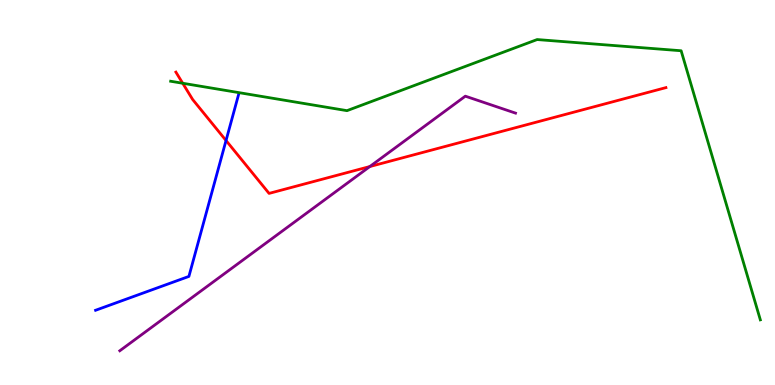[{'lines': ['blue', 'red'], 'intersections': [{'x': 2.92, 'y': 6.35}]}, {'lines': ['green', 'red'], 'intersections': [{'x': 2.36, 'y': 7.84}]}, {'lines': ['purple', 'red'], 'intersections': [{'x': 4.77, 'y': 5.67}]}, {'lines': ['blue', 'green'], 'intersections': []}, {'lines': ['blue', 'purple'], 'intersections': []}, {'lines': ['green', 'purple'], 'intersections': []}]